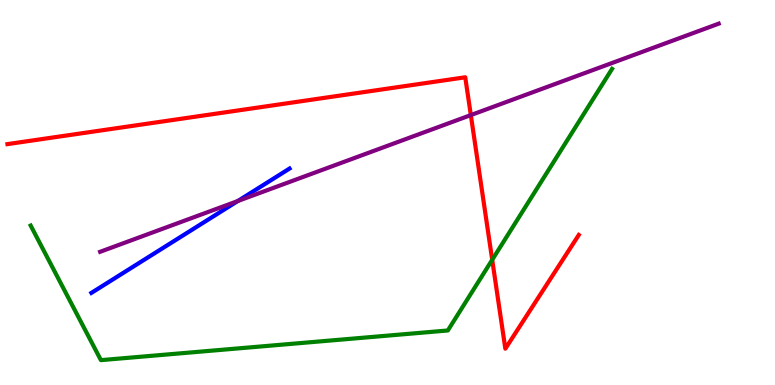[{'lines': ['blue', 'red'], 'intersections': []}, {'lines': ['green', 'red'], 'intersections': [{'x': 6.35, 'y': 3.25}]}, {'lines': ['purple', 'red'], 'intersections': [{'x': 6.08, 'y': 7.01}]}, {'lines': ['blue', 'green'], 'intersections': []}, {'lines': ['blue', 'purple'], 'intersections': [{'x': 3.07, 'y': 4.78}]}, {'lines': ['green', 'purple'], 'intersections': []}]